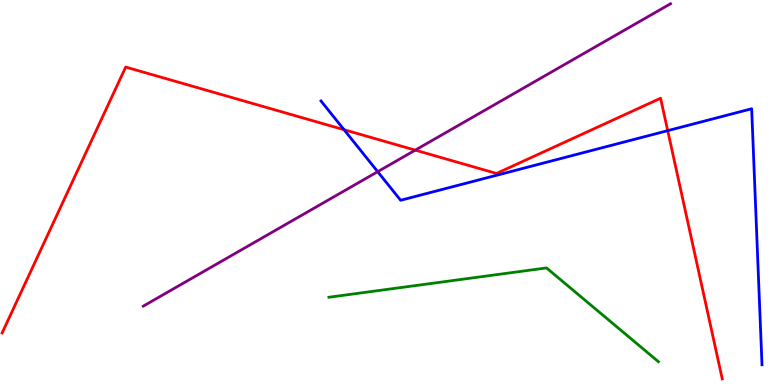[{'lines': ['blue', 'red'], 'intersections': [{'x': 4.44, 'y': 6.63}, {'x': 8.62, 'y': 6.61}]}, {'lines': ['green', 'red'], 'intersections': []}, {'lines': ['purple', 'red'], 'intersections': [{'x': 5.36, 'y': 6.1}]}, {'lines': ['blue', 'green'], 'intersections': []}, {'lines': ['blue', 'purple'], 'intersections': [{'x': 4.87, 'y': 5.54}]}, {'lines': ['green', 'purple'], 'intersections': []}]